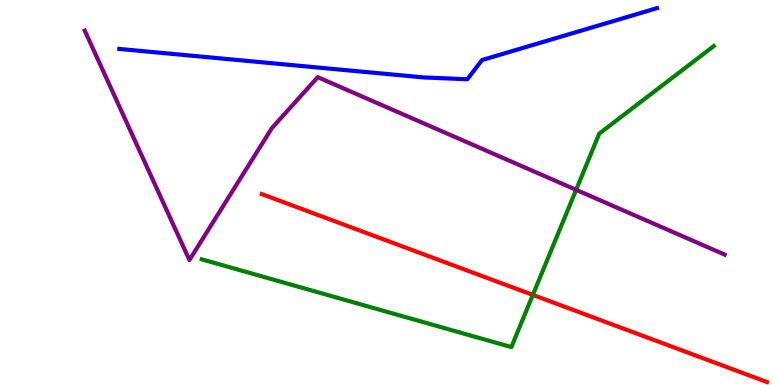[{'lines': ['blue', 'red'], 'intersections': []}, {'lines': ['green', 'red'], 'intersections': [{'x': 6.88, 'y': 2.34}]}, {'lines': ['purple', 'red'], 'intersections': []}, {'lines': ['blue', 'green'], 'intersections': []}, {'lines': ['blue', 'purple'], 'intersections': []}, {'lines': ['green', 'purple'], 'intersections': [{'x': 7.43, 'y': 5.07}]}]